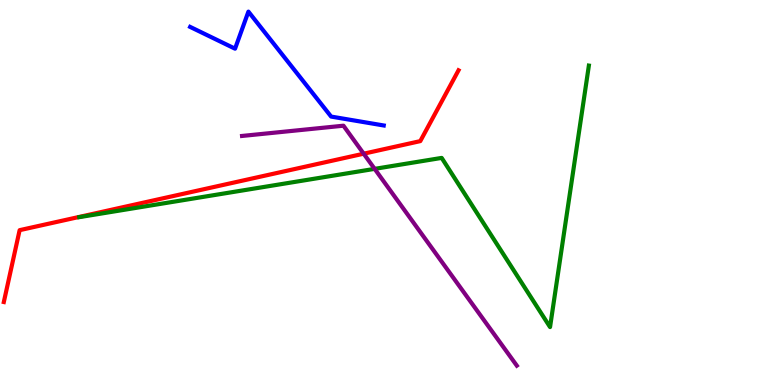[{'lines': ['blue', 'red'], 'intersections': []}, {'lines': ['green', 'red'], 'intersections': []}, {'lines': ['purple', 'red'], 'intersections': [{'x': 4.69, 'y': 6.01}]}, {'lines': ['blue', 'green'], 'intersections': []}, {'lines': ['blue', 'purple'], 'intersections': []}, {'lines': ['green', 'purple'], 'intersections': [{'x': 4.83, 'y': 5.61}]}]